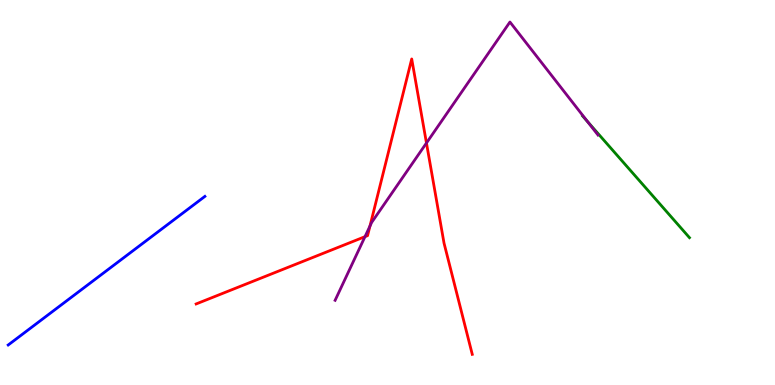[{'lines': ['blue', 'red'], 'intersections': []}, {'lines': ['green', 'red'], 'intersections': []}, {'lines': ['purple', 'red'], 'intersections': [{'x': 4.71, 'y': 3.85}, {'x': 4.77, 'y': 4.13}, {'x': 5.5, 'y': 6.29}]}, {'lines': ['blue', 'green'], 'intersections': []}, {'lines': ['blue', 'purple'], 'intersections': []}, {'lines': ['green', 'purple'], 'intersections': [{'x': 7.58, 'y': 6.84}]}]